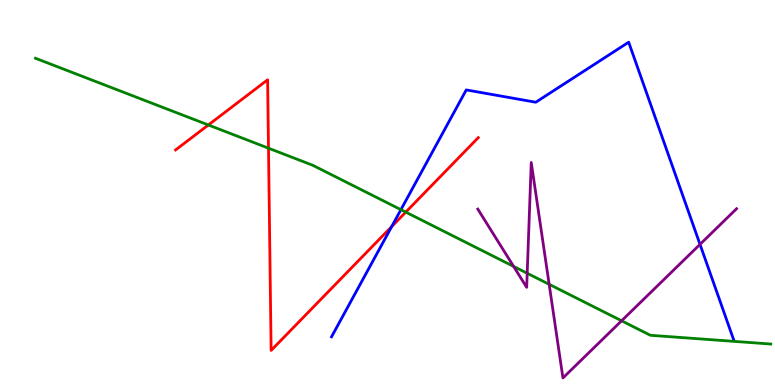[{'lines': ['blue', 'red'], 'intersections': [{'x': 5.05, 'y': 4.11}]}, {'lines': ['green', 'red'], 'intersections': [{'x': 2.69, 'y': 6.75}, {'x': 3.46, 'y': 6.15}, {'x': 5.24, 'y': 4.49}]}, {'lines': ['purple', 'red'], 'intersections': []}, {'lines': ['blue', 'green'], 'intersections': [{'x': 5.17, 'y': 4.55}]}, {'lines': ['blue', 'purple'], 'intersections': [{'x': 9.03, 'y': 3.65}]}, {'lines': ['green', 'purple'], 'intersections': [{'x': 6.63, 'y': 3.08}, {'x': 6.8, 'y': 2.9}, {'x': 7.09, 'y': 2.62}, {'x': 8.02, 'y': 1.67}]}]